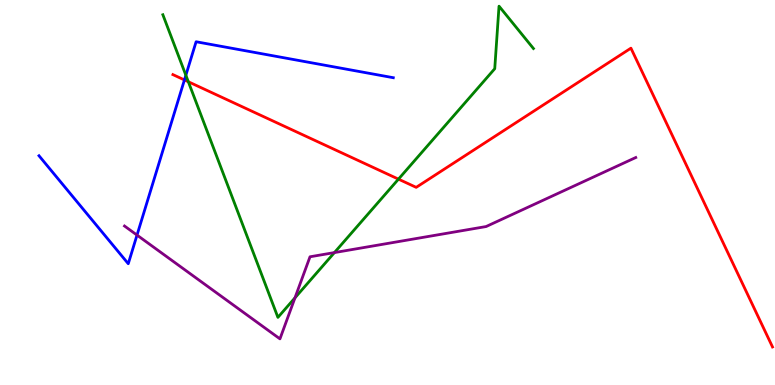[{'lines': ['blue', 'red'], 'intersections': [{'x': 2.38, 'y': 7.92}]}, {'lines': ['green', 'red'], 'intersections': [{'x': 2.43, 'y': 7.88}, {'x': 5.14, 'y': 5.35}]}, {'lines': ['purple', 'red'], 'intersections': []}, {'lines': ['blue', 'green'], 'intersections': [{'x': 2.4, 'y': 8.05}]}, {'lines': ['blue', 'purple'], 'intersections': [{'x': 1.77, 'y': 3.89}]}, {'lines': ['green', 'purple'], 'intersections': [{'x': 3.81, 'y': 2.26}, {'x': 4.32, 'y': 3.44}]}]